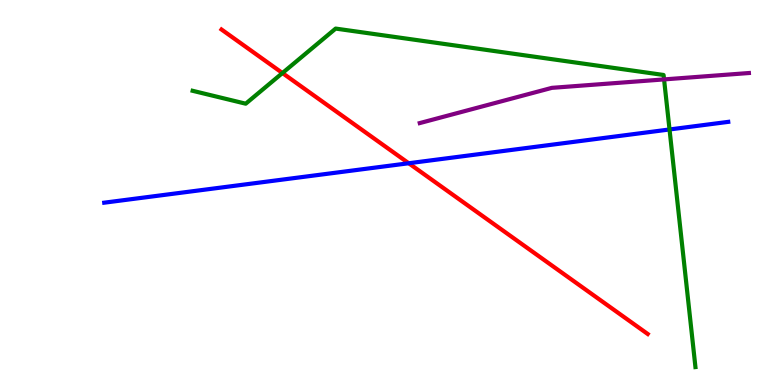[{'lines': ['blue', 'red'], 'intersections': [{'x': 5.27, 'y': 5.76}]}, {'lines': ['green', 'red'], 'intersections': [{'x': 3.64, 'y': 8.1}]}, {'lines': ['purple', 'red'], 'intersections': []}, {'lines': ['blue', 'green'], 'intersections': [{'x': 8.64, 'y': 6.64}]}, {'lines': ['blue', 'purple'], 'intersections': []}, {'lines': ['green', 'purple'], 'intersections': [{'x': 8.57, 'y': 7.94}]}]